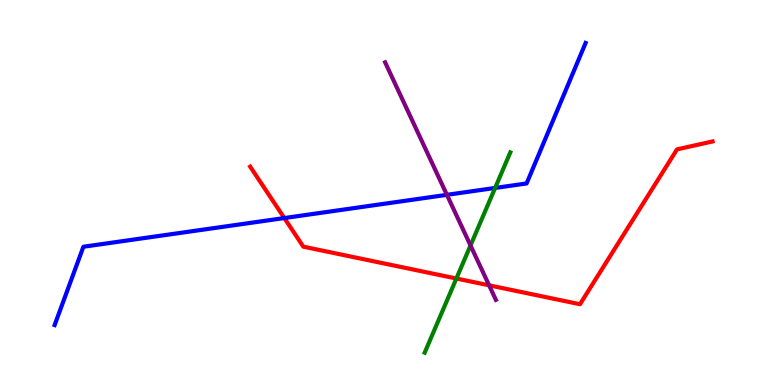[{'lines': ['blue', 'red'], 'intersections': [{'x': 3.67, 'y': 4.34}]}, {'lines': ['green', 'red'], 'intersections': [{'x': 5.89, 'y': 2.77}]}, {'lines': ['purple', 'red'], 'intersections': [{'x': 6.31, 'y': 2.59}]}, {'lines': ['blue', 'green'], 'intersections': [{'x': 6.39, 'y': 5.12}]}, {'lines': ['blue', 'purple'], 'intersections': [{'x': 5.77, 'y': 4.94}]}, {'lines': ['green', 'purple'], 'intersections': [{'x': 6.07, 'y': 3.62}]}]